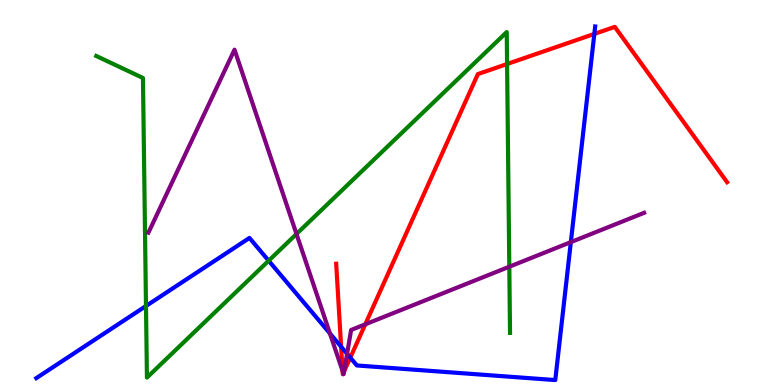[{'lines': ['blue', 'red'], 'intersections': [{'x': 4.4, 'y': 0.993}, {'x': 4.52, 'y': 0.711}, {'x': 7.67, 'y': 9.12}]}, {'lines': ['green', 'red'], 'intersections': [{'x': 6.54, 'y': 8.34}]}, {'lines': ['purple', 'red'], 'intersections': [{'x': 4.42, 'y': 0.361}, {'x': 4.43, 'y': 0.307}, {'x': 4.44, 'y': 0.353}, {'x': 4.71, 'y': 1.58}]}, {'lines': ['blue', 'green'], 'intersections': [{'x': 1.88, 'y': 2.05}, {'x': 3.47, 'y': 3.23}]}, {'lines': ['blue', 'purple'], 'intersections': [{'x': 4.26, 'y': 1.34}, {'x': 4.48, 'y': 0.81}, {'x': 7.37, 'y': 3.71}]}, {'lines': ['green', 'purple'], 'intersections': [{'x': 3.83, 'y': 3.92}, {'x': 6.57, 'y': 3.07}]}]